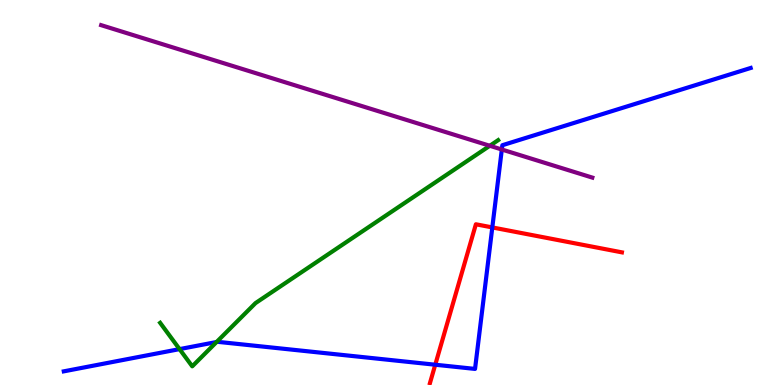[{'lines': ['blue', 'red'], 'intersections': [{'x': 5.62, 'y': 0.527}, {'x': 6.35, 'y': 4.09}]}, {'lines': ['green', 'red'], 'intersections': []}, {'lines': ['purple', 'red'], 'intersections': []}, {'lines': ['blue', 'green'], 'intersections': [{'x': 2.32, 'y': 0.932}, {'x': 2.79, 'y': 1.12}]}, {'lines': ['blue', 'purple'], 'intersections': [{'x': 6.48, 'y': 6.12}]}, {'lines': ['green', 'purple'], 'intersections': [{'x': 6.32, 'y': 6.21}]}]